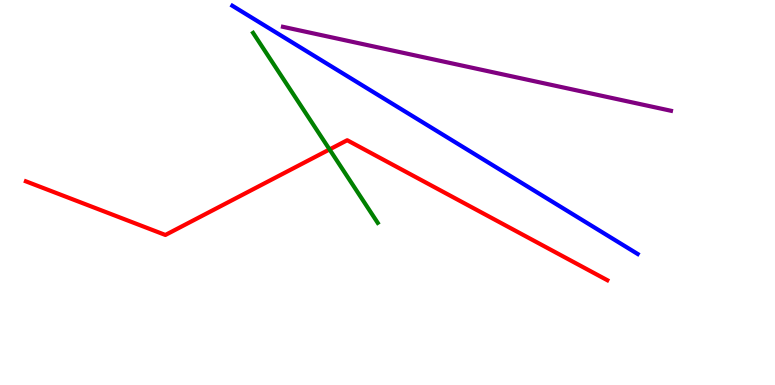[{'lines': ['blue', 'red'], 'intersections': []}, {'lines': ['green', 'red'], 'intersections': [{'x': 4.25, 'y': 6.12}]}, {'lines': ['purple', 'red'], 'intersections': []}, {'lines': ['blue', 'green'], 'intersections': []}, {'lines': ['blue', 'purple'], 'intersections': []}, {'lines': ['green', 'purple'], 'intersections': []}]